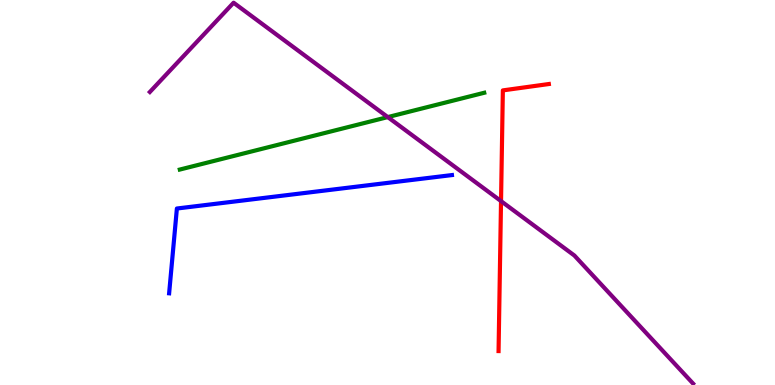[{'lines': ['blue', 'red'], 'intersections': []}, {'lines': ['green', 'red'], 'intersections': []}, {'lines': ['purple', 'red'], 'intersections': [{'x': 6.46, 'y': 4.78}]}, {'lines': ['blue', 'green'], 'intersections': []}, {'lines': ['blue', 'purple'], 'intersections': []}, {'lines': ['green', 'purple'], 'intersections': [{'x': 5.0, 'y': 6.96}]}]